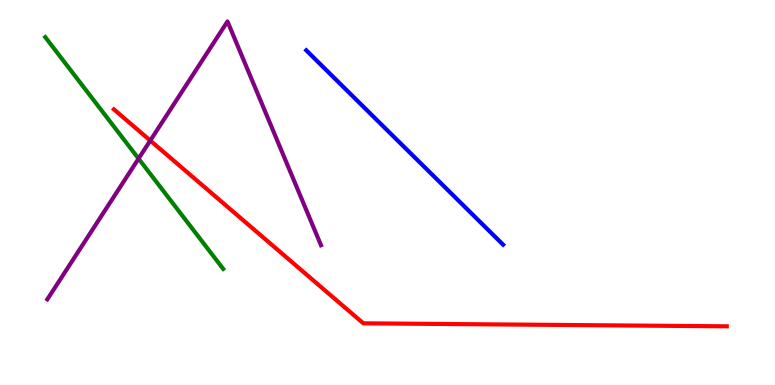[{'lines': ['blue', 'red'], 'intersections': []}, {'lines': ['green', 'red'], 'intersections': []}, {'lines': ['purple', 'red'], 'intersections': [{'x': 1.94, 'y': 6.35}]}, {'lines': ['blue', 'green'], 'intersections': []}, {'lines': ['blue', 'purple'], 'intersections': []}, {'lines': ['green', 'purple'], 'intersections': [{'x': 1.79, 'y': 5.88}]}]